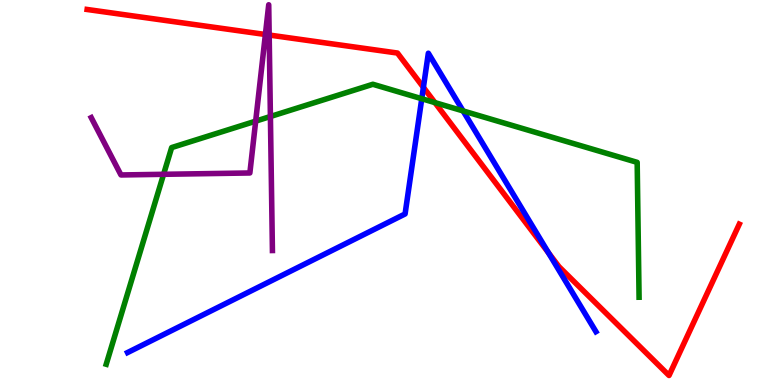[{'lines': ['blue', 'red'], 'intersections': [{'x': 5.46, 'y': 7.73}, {'x': 7.08, 'y': 3.44}]}, {'lines': ['green', 'red'], 'intersections': [{'x': 5.61, 'y': 7.33}]}, {'lines': ['purple', 'red'], 'intersections': [{'x': 3.42, 'y': 9.1}, {'x': 3.47, 'y': 9.09}]}, {'lines': ['blue', 'green'], 'intersections': [{'x': 5.44, 'y': 7.44}, {'x': 5.98, 'y': 7.12}]}, {'lines': ['blue', 'purple'], 'intersections': []}, {'lines': ['green', 'purple'], 'intersections': [{'x': 2.11, 'y': 5.47}, {'x': 3.3, 'y': 6.85}, {'x': 3.49, 'y': 6.97}]}]